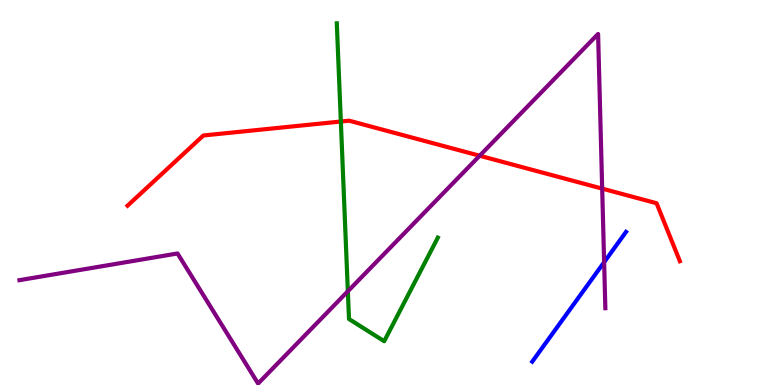[{'lines': ['blue', 'red'], 'intersections': []}, {'lines': ['green', 'red'], 'intersections': [{'x': 4.4, 'y': 6.84}]}, {'lines': ['purple', 'red'], 'intersections': [{'x': 6.19, 'y': 5.95}, {'x': 7.77, 'y': 5.1}]}, {'lines': ['blue', 'green'], 'intersections': []}, {'lines': ['blue', 'purple'], 'intersections': [{'x': 7.8, 'y': 3.19}]}, {'lines': ['green', 'purple'], 'intersections': [{'x': 4.49, 'y': 2.43}]}]